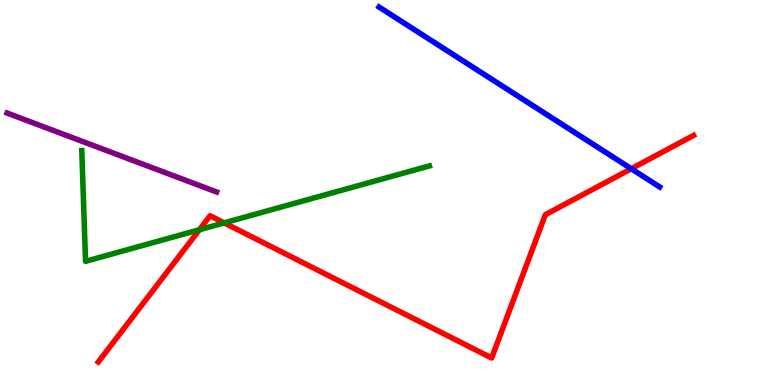[{'lines': ['blue', 'red'], 'intersections': [{'x': 8.15, 'y': 5.62}]}, {'lines': ['green', 'red'], 'intersections': [{'x': 2.57, 'y': 4.03}, {'x': 2.89, 'y': 4.21}]}, {'lines': ['purple', 'red'], 'intersections': []}, {'lines': ['blue', 'green'], 'intersections': []}, {'lines': ['blue', 'purple'], 'intersections': []}, {'lines': ['green', 'purple'], 'intersections': []}]